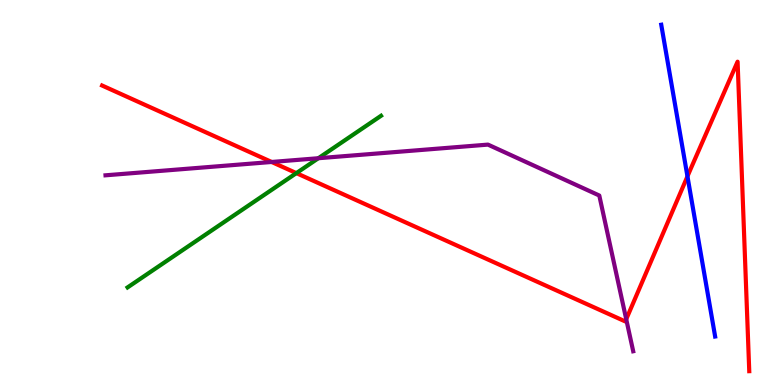[{'lines': ['blue', 'red'], 'intersections': [{'x': 8.87, 'y': 5.42}]}, {'lines': ['green', 'red'], 'intersections': [{'x': 3.82, 'y': 5.5}]}, {'lines': ['purple', 'red'], 'intersections': [{'x': 3.51, 'y': 5.79}, {'x': 8.08, 'y': 1.71}]}, {'lines': ['blue', 'green'], 'intersections': []}, {'lines': ['blue', 'purple'], 'intersections': []}, {'lines': ['green', 'purple'], 'intersections': [{'x': 4.11, 'y': 5.89}]}]